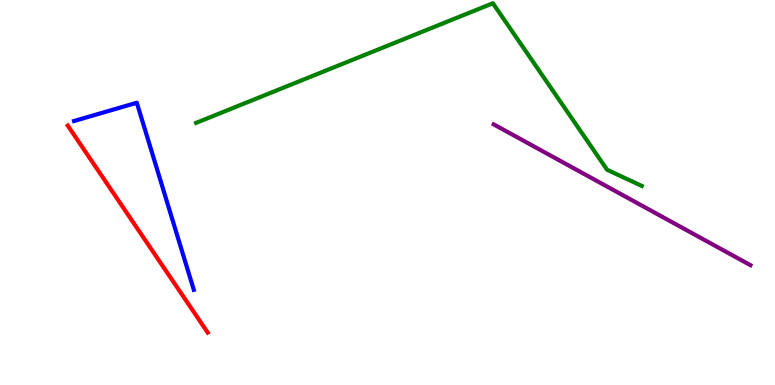[{'lines': ['blue', 'red'], 'intersections': []}, {'lines': ['green', 'red'], 'intersections': []}, {'lines': ['purple', 'red'], 'intersections': []}, {'lines': ['blue', 'green'], 'intersections': []}, {'lines': ['blue', 'purple'], 'intersections': []}, {'lines': ['green', 'purple'], 'intersections': []}]